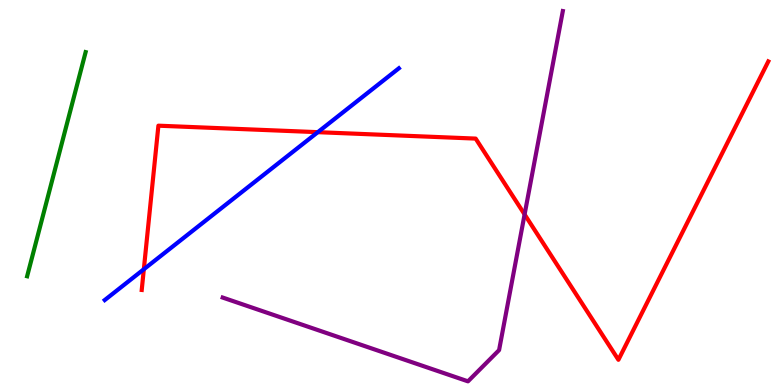[{'lines': ['blue', 'red'], 'intersections': [{'x': 1.86, 'y': 3.01}, {'x': 4.1, 'y': 6.57}]}, {'lines': ['green', 'red'], 'intersections': []}, {'lines': ['purple', 'red'], 'intersections': [{'x': 6.77, 'y': 4.43}]}, {'lines': ['blue', 'green'], 'intersections': []}, {'lines': ['blue', 'purple'], 'intersections': []}, {'lines': ['green', 'purple'], 'intersections': []}]